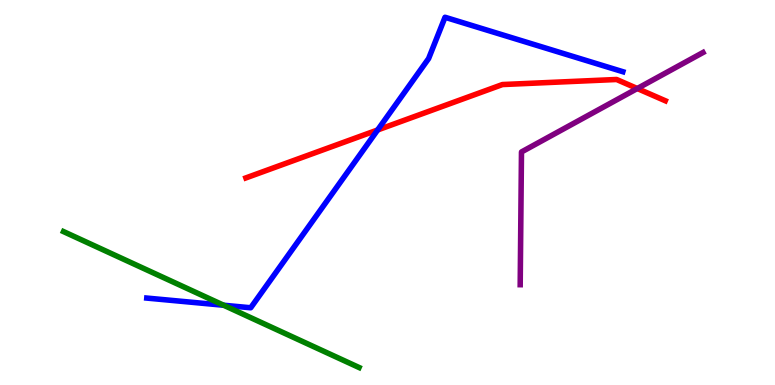[{'lines': ['blue', 'red'], 'intersections': [{'x': 4.87, 'y': 6.62}]}, {'lines': ['green', 'red'], 'intersections': []}, {'lines': ['purple', 'red'], 'intersections': [{'x': 8.22, 'y': 7.7}]}, {'lines': ['blue', 'green'], 'intersections': [{'x': 2.89, 'y': 2.07}]}, {'lines': ['blue', 'purple'], 'intersections': []}, {'lines': ['green', 'purple'], 'intersections': []}]